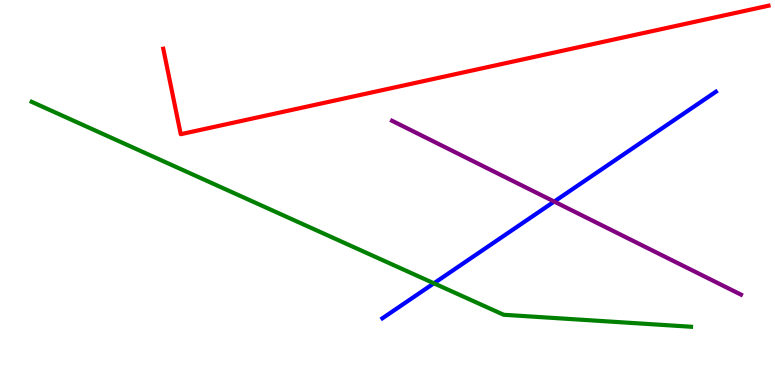[{'lines': ['blue', 'red'], 'intersections': []}, {'lines': ['green', 'red'], 'intersections': []}, {'lines': ['purple', 'red'], 'intersections': []}, {'lines': ['blue', 'green'], 'intersections': [{'x': 5.6, 'y': 2.64}]}, {'lines': ['blue', 'purple'], 'intersections': [{'x': 7.15, 'y': 4.76}]}, {'lines': ['green', 'purple'], 'intersections': []}]